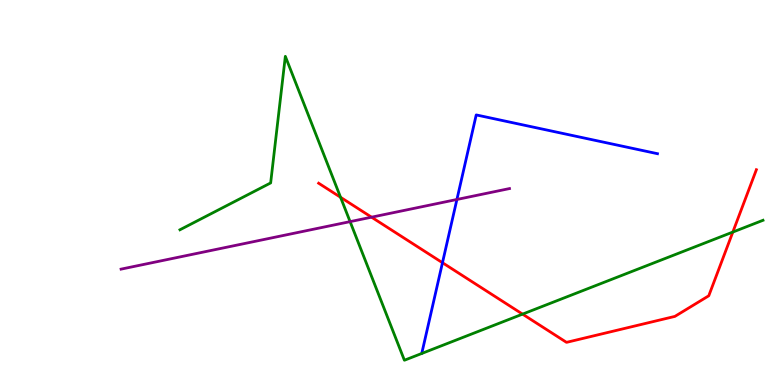[{'lines': ['blue', 'red'], 'intersections': [{'x': 5.71, 'y': 3.18}]}, {'lines': ['green', 'red'], 'intersections': [{'x': 4.39, 'y': 4.88}, {'x': 6.74, 'y': 1.84}, {'x': 9.46, 'y': 3.97}]}, {'lines': ['purple', 'red'], 'intersections': [{'x': 4.79, 'y': 4.36}]}, {'lines': ['blue', 'green'], 'intersections': []}, {'lines': ['blue', 'purple'], 'intersections': [{'x': 5.9, 'y': 4.82}]}, {'lines': ['green', 'purple'], 'intersections': [{'x': 4.52, 'y': 4.24}]}]